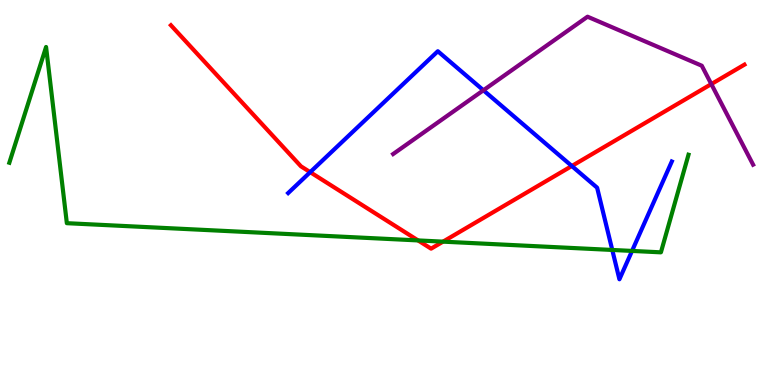[{'lines': ['blue', 'red'], 'intersections': [{'x': 4.0, 'y': 5.53}, {'x': 7.38, 'y': 5.69}]}, {'lines': ['green', 'red'], 'intersections': [{'x': 5.39, 'y': 3.76}, {'x': 5.72, 'y': 3.72}]}, {'lines': ['purple', 'red'], 'intersections': [{'x': 9.18, 'y': 7.82}]}, {'lines': ['blue', 'green'], 'intersections': [{'x': 7.9, 'y': 3.51}, {'x': 8.16, 'y': 3.48}]}, {'lines': ['blue', 'purple'], 'intersections': [{'x': 6.24, 'y': 7.66}]}, {'lines': ['green', 'purple'], 'intersections': []}]